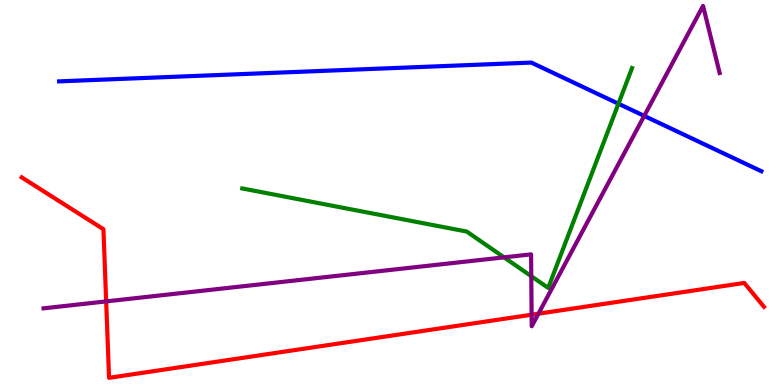[{'lines': ['blue', 'red'], 'intersections': []}, {'lines': ['green', 'red'], 'intersections': []}, {'lines': ['purple', 'red'], 'intersections': [{'x': 1.37, 'y': 2.17}, {'x': 6.86, 'y': 1.83}, {'x': 6.95, 'y': 1.85}]}, {'lines': ['blue', 'green'], 'intersections': [{'x': 7.98, 'y': 7.31}]}, {'lines': ['blue', 'purple'], 'intersections': [{'x': 8.31, 'y': 6.99}]}, {'lines': ['green', 'purple'], 'intersections': [{'x': 6.5, 'y': 3.32}, {'x': 6.86, 'y': 2.83}]}]